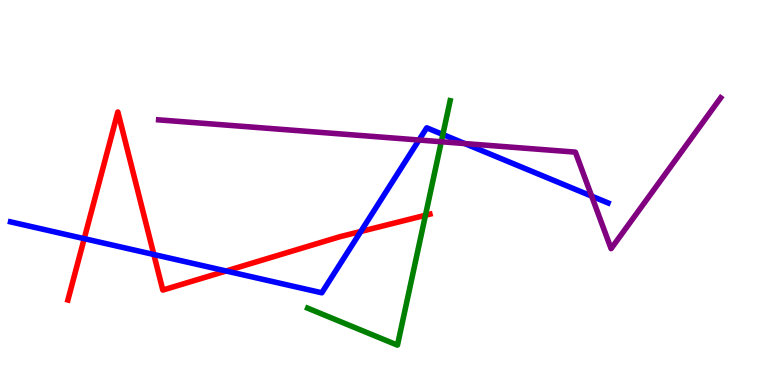[{'lines': ['blue', 'red'], 'intersections': [{'x': 1.09, 'y': 3.8}, {'x': 1.98, 'y': 3.39}, {'x': 2.92, 'y': 2.96}, {'x': 4.66, 'y': 3.99}]}, {'lines': ['green', 'red'], 'intersections': [{'x': 5.49, 'y': 4.41}]}, {'lines': ['purple', 'red'], 'intersections': []}, {'lines': ['blue', 'green'], 'intersections': [{'x': 5.71, 'y': 6.51}]}, {'lines': ['blue', 'purple'], 'intersections': [{'x': 5.41, 'y': 6.36}, {'x': 6.0, 'y': 6.27}, {'x': 7.63, 'y': 4.91}]}, {'lines': ['green', 'purple'], 'intersections': [{'x': 5.69, 'y': 6.32}]}]